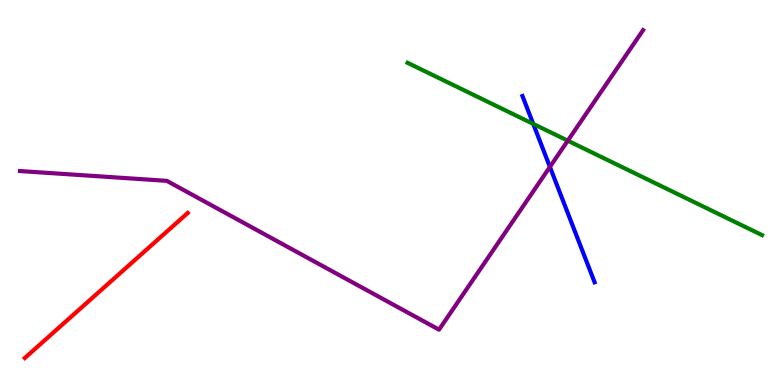[{'lines': ['blue', 'red'], 'intersections': []}, {'lines': ['green', 'red'], 'intersections': []}, {'lines': ['purple', 'red'], 'intersections': []}, {'lines': ['blue', 'green'], 'intersections': [{'x': 6.88, 'y': 6.78}]}, {'lines': ['blue', 'purple'], 'intersections': [{'x': 7.1, 'y': 5.66}]}, {'lines': ['green', 'purple'], 'intersections': [{'x': 7.33, 'y': 6.35}]}]